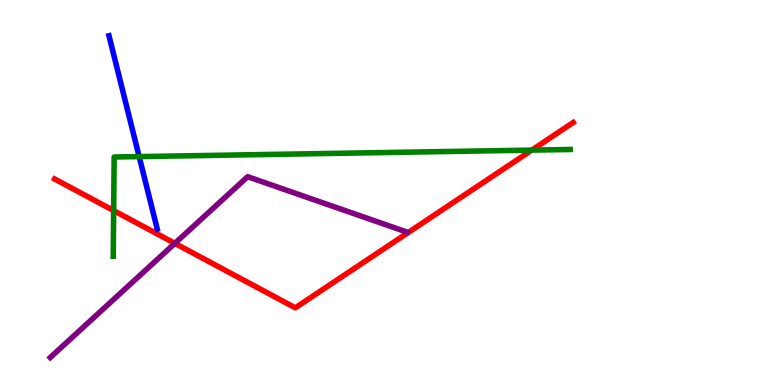[{'lines': ['blue', 'red'], 'intersections': []}, {'lines': ['green', 'red'], 'intersections': [{'x': 1.47, 'y': 4.53}, {'x': 6.86, 'y': 6.1}]}, {'lines': ['purple', 'red'], 'intersections': [{'x': 2.26, 'y': 3.68}]}, {'lines': ['blue', 'green'], 'intersections': [{'x': 1.8, 'y': 5.93}]}, {'lines': ['blue', 'purple'], 'intersections': []}, {'lines': ['green', 'purple'], 'intersections': []}]